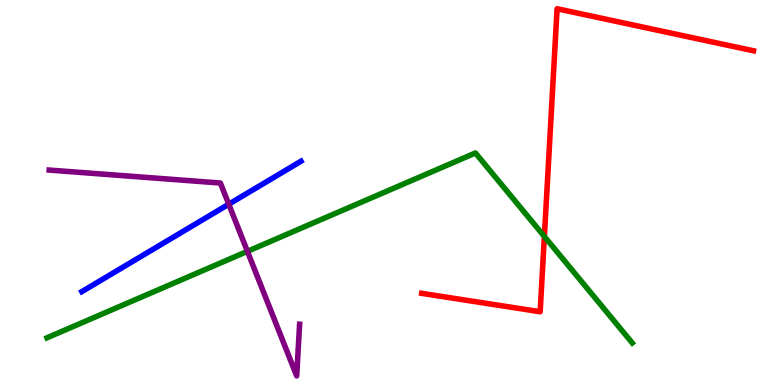[{'lines': ['blue', 'red'], 'intersections': []}, {'lines': ['green', 'red'], 'intersections': [{'x': 7.02, 'y': 3.86}]}, {'lines': ['purple', 'red'], 'intersections': []}, {'lines': ['blue', 'green'], 'intersections': []}, {'lines': ['blue', 'purple'], 'intersections': [{'x': 2.95, 'y': 4.7}]}, {'lines': ['green', 'purple'], 'intersections': [{'x': 3.19, 'y': 3.47}]}]